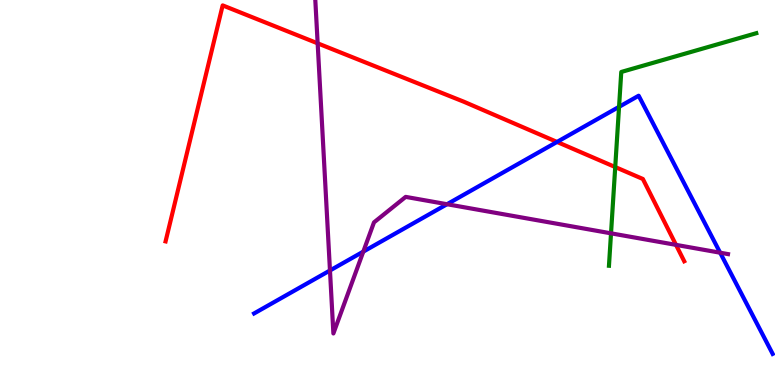[{'lines': ['blue', 'red'], 'intersections': [{'x': 7.19, 'y': 6.31}]}, {'lines': ['green', 'red'], 'intersections': [{'x': 7.94, 'y': 5.66}]}, {'lines': ['purple', 'red'], 'intersections': [{'x': 4.1, 'y': 8.87}, {'x': 8.72, 'y': 3.64}]}, {'lines': ['blue', 'green'], 'intersections': [{'x': 7.99, 'y': 7.23}]}, {'lines': ['blue', 'purple'], 'intersections': [{'x': 4.26, 'y': 2.97}, {'x': 4.69, 'y': 3.46}, {'x': 5.77, 'y': 4.7}, {'x': 9.29, 'y': 3.44}]}, {'lines': ['green', 'purple'], 'intersections': [{'x': 7.88, 'y': 3.94}]}]